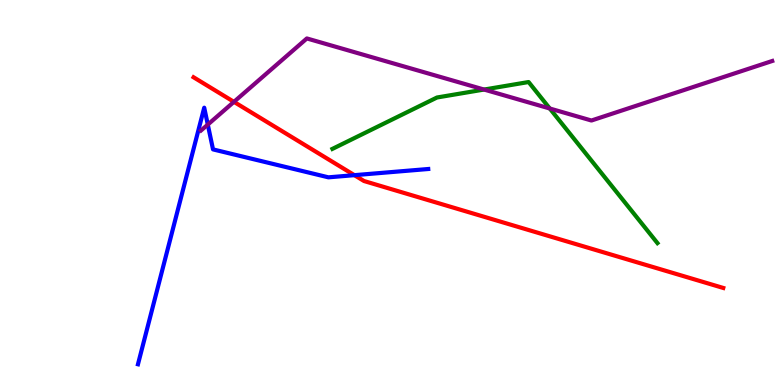[{'lines': ['blue', 'red'], 'intersections': [{'x': 4.57, 'y': 5.45}]}, {'lines': ['green', 'red'], 'intersections': []}, {'lines': ['purple', 'red'], 'intersections': [{'x': 3.02, 'y': 7.35}]}, {'lines': ['blue', 'green'], 'intersections': []}, {'lines': ['blue', 'purple'], 'intersections': [{'x': 2.68, 'y': 6.76}]}, {'lines': ['green', 'purple'], 'intersections': [{'x': 6.25, 'y': 7.67}, {'x': 7.09, 'y': 7.18}]}]